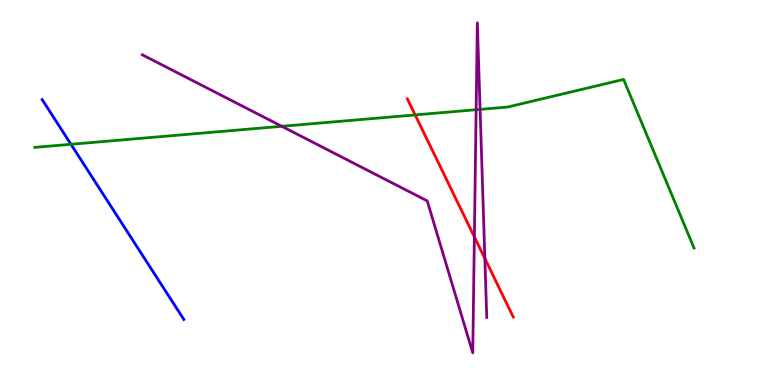[{'lines': ['blue', 'red'], 'intersections': []}, {'lines': ['green', 'red'], 'intersections': [{'x': 5.36, 'y': 7.02}]}, {'lines': ['purple', 'red'], 'intersections': [{'x': 6.12, 'y': 3.85}, {'x': 6.26, 'y': 3.29}]}, {'lines': ['blue', 'green'], 'intersections': [{'x': 0.916, 'y': 6.25}]}, {'lines': ['blue', 'purple'], 'intersections': []}, {'lines': ['green', 'purple'], 'intersections': [{'x': 3.64, 'y': 6.72}, {'x': 6.14, 'y': 7.15}, {'x': 6.19, 'y': 7.16}]}]